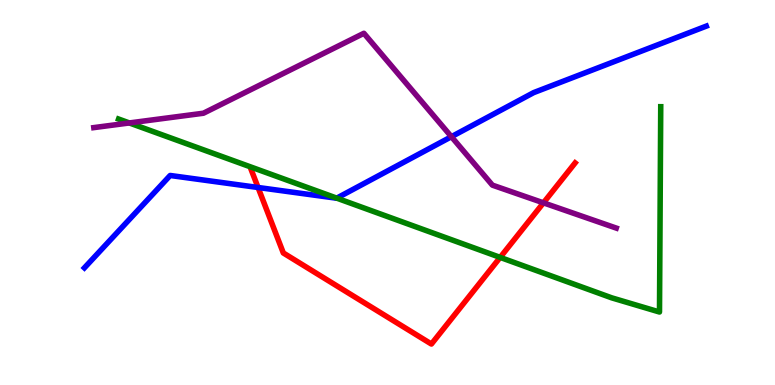[{'lines': ['blue', 'red'], 'intersections': [{'x': 3.33, 'y': 5.13}]}, {'lines': ['green', 'red'], 'intersections': [{'x': 6.45, 'y': 3.31}]}, {'lines': ['purple', 'red'], 'intersections': [{'x': 7.01, 'y': 4.73}]}, {'lines': ['blue', 'green'], 'intersections': [{'x': 4.35, 'y': 4.85}]}, {'lines': ['blue', 'purple'], 'intersections': [{'x': 5.82, 'y': 6.45}]}, {'lines': ['green', 'purple'], 'intersections': [{'x': 1.67, 'y': 6.81}]}]